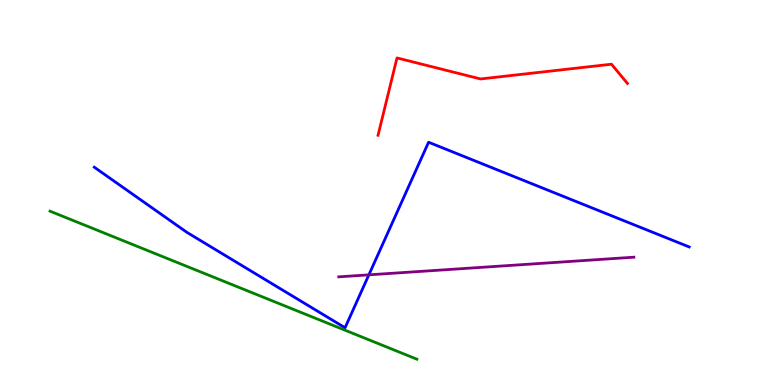[{'lines': ['blue', 'red'], 'intersections': []}, {'lines': ['green', 'red'], 'intersections': []}, {'lines': ['purple', 'red'], 'intersections': []}, {'lines': ['blue', 'green'], 'intersections': []}, {'lines': ['blue', 'purple'], 'intersections': [{'x': 4.76, 'y': 2.86}]}, {'lines': ['green', 'purple'], 'intersections': []}]